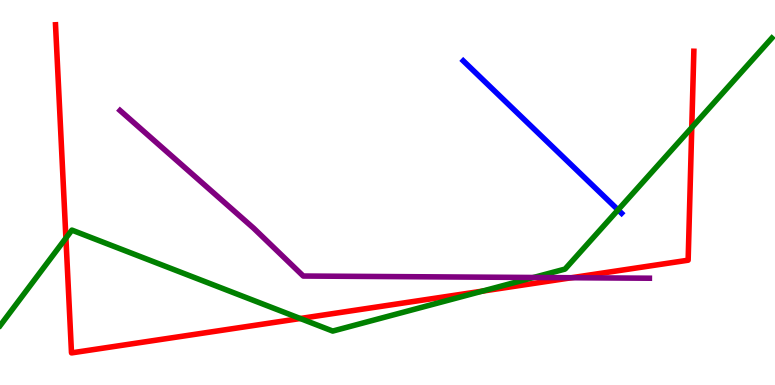[{'lines': ['blue', 'red'], 'intersections': []}, {'lines': ['green', 'red'], 'intersections': [{'x': 0.85, 'y': 3.82}, {'x': 3.87, 'y': 1.73}, {'x': 6.22, 'y': 2.44}, {'x': 8.93, 'y': 6.69}]}, {'lines': ['purple', 'red'], 'intersections': [{'x': 7.37, 'y': 2.79}]}, {'lines': ['blue', 'green'], 'intersections': [{'x': 7.97, 'y': 4.55}]}, {'lines': ['blue', 'purple'], 'intersections': []}, {'lines': ['green', 'purple'], 'intersections': [{'x': 6.88, 'y': 2.79}]}]